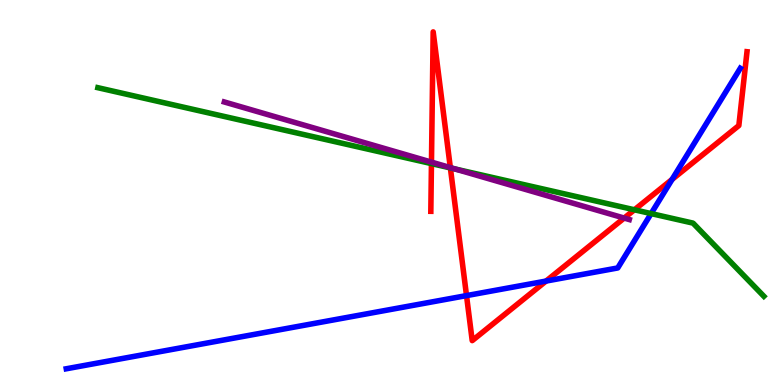[{'lines': ['blue', 'red'], 'intersections': [{'x': 6.02, 'y': 2.32}, {'x': 7.05, 'y': 2.7}, {'x': 8.67, 'y': 5.34}]}, {'lines': ['green', 'red'], 'intersections': [{'x': 5.57, 'y': 5.75}, {'x': 5.81, 'y': 5.64}, {'x': 8.19, 'y': 4.55}]}, {'lines': ['purple', 'red'], 'intersections': [{'x': 5.57, 'y': 5.79}, {'x': 5.81, 'y': 5.65}, {'x': 8.05, 'y': 4.34}]}, {'lines': ['blue', 'green'], 'intersections': [{'x': 8.4, 'y': 4.45}]}, {'lines': ['blue', 'purple'], 'intersections': []}, {'lines': ['green', 'purple'], 'intersections': [{'x': 5.87, 'y': 5.61}]}]